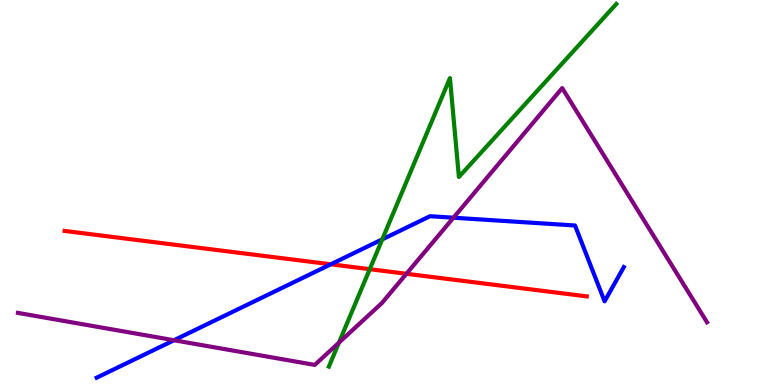[{'lines': ['blue', 'red'], 'intersections': [{'x': 4.27, 'y': 3.14}]}, {'lines': ['green', 'red'], 'intersections': [{'x': 4.77, 'y': 3.01}]}, {'lines': ['purple', 'red'], 'intersections': [{'x': 5.24, 'y': 2.89}]}, {'lines': ['blue', 'green'], 'intersections': [{'x': 4.93, 'y': 3.78}]}, {'lines': ['blue', 'purple'], 'intersections': [{'x': 2.25, 'y': 1.16}, {'x': 5.85, 'y': 4.35}]}, {'lines': ['green', 'purple'], 'intersections': [{'x': 4.37, 'y': 1.1}]}]